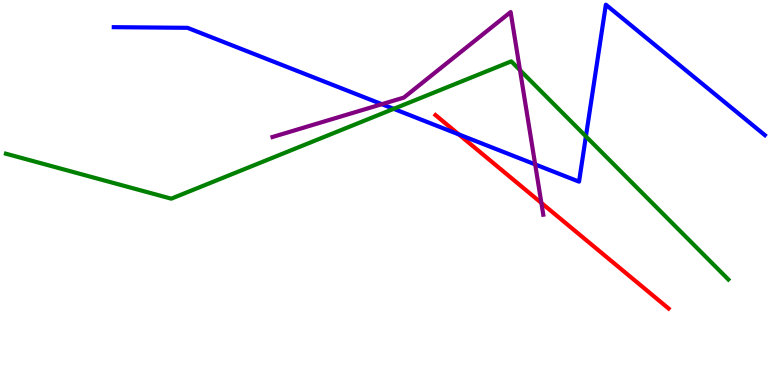[{'lines': ['blue', 'red'], 'intersections': [{'x': 5.92, 'y': 6.51}]}, {'lines': ['green', 'red'], 'intersections': []}, {'lines': ['purple', 'red'], 'intersections': [{'x': 6.99, 'y': 4.73}]}, {'lines': ['blue', 'green'], 'intersections': [{'x': 5.08, 'y': 7.17}, {'x': 7.56, 'y': 6.46}]}, {'lines': ['blue', 'purple'], 'intersections': [{'x': 4.93, 'y': 7.29}, {'x': 6.91, 'y': 5.73}]}, {'lines': ['green', 'purple'], 'intersections': [{'x': 6.71, 'y': 8.18}]}]